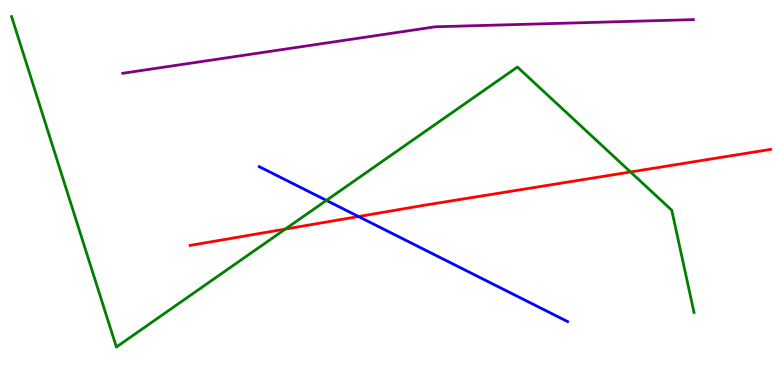[{'lines': ['blue', 'red'], 'intersections': [{'x': 4.63, 'y': 4.38}]}, {'lines': ['green', 'red'], 'intersections': [{'x': 3.68, 'y': 4.05}, {'x': 8.14, 'y': 5.53}]}, {'lines': ['purple', 'red'], 'intersections': []}, {'lines': ['blue', 'green'], 'intersections': [{'x': 4.21, 'y': 4.79}]}, {'lines': ['blue', 'purple'], 'intersections': []}, {'lines': ['green', 'purple'], 'intersections': []}]